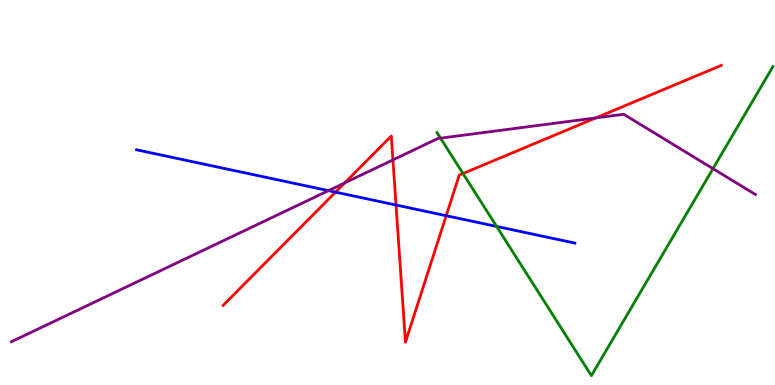[{'lines': ['blue', 'red'], 'intersections': [{'x': 4.33, 'y': 5.01}, {'x': 5.11, 'y': 4.67}, {'x': 5.76, 'y': 4.4}]}, {'lines': ['green', 'red'], 'intersections': [{'x': 5.97, 'y': 5.49}]}, {'lines': ['purple', 'red'], 'intersections': [{'x': 4.45, 'y': 5.25}, {'x': 5.07, 'y': 5.85}, {'x': 7.69, 'y': 6.94}]}, {'lines': ['blue', 'green'], 'intersections': [{'x': 6.41, 'y': 4.12}]}, {'lines': ['blue', 'purple'], 'intersections': [{'x': 4.24, 'y': 5.05}]}, {'lines': ['green', 'purple'], 'intersections': [{'x': 5.68, 'y': 6.41}, {'x': 9.2, 'y': 5.62}]}]